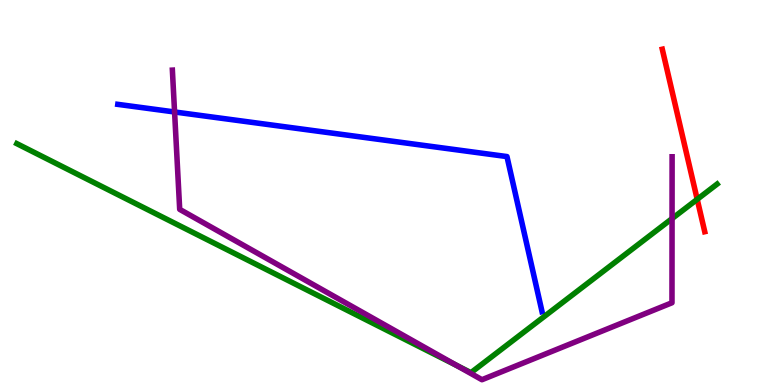[{'lines': ['blue', 'red'], 'intersections': []}, {'lines': ['green', 'red'], 'intersections': [{'x': 9.0, 'y': 4.82}]}, {'lines': ['purple', 'red'], 'intersections': []}, {'lines': ['blue', 'green'], 'intersections': []}, {'lines': ['blue', 'purple'], 'intersections': [{'x': 2.25, 'y': 7.09}]}, {'lines': ['green', 'purple'], 'intersections': [{'x': 5.89, 'y': 0.506}, {'x': 8.67, 'y': 4.32}]}]